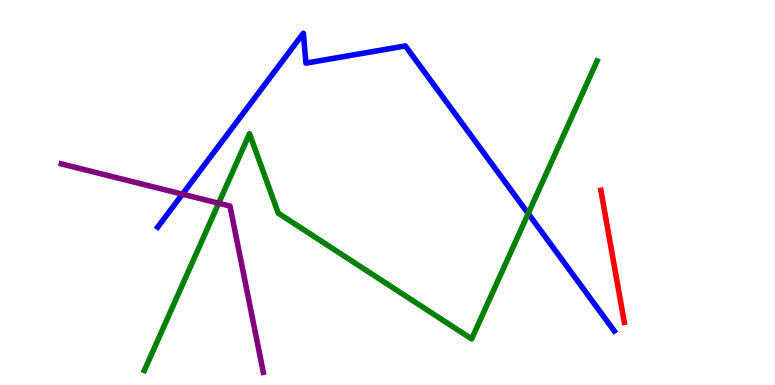[{'lines': ['blue', 'red'], 'intersections': []}, {'lines': ['green', 'red'], 'intersections': []}, {'lines': ['purple', 'red'], 'intersections': []}, {'lines': ['blue', 'green'], 'intersections': [{'x': 6.82, 'y': 4.45}]}, {'lines': ['blue', 'purple'], 'intersections': [{'x': 2.35, 'y': 4.96}]}, {'lines': ['green', 'purple'], 'intersections': [{'x': 2.82, 'y': 4.72}]}]